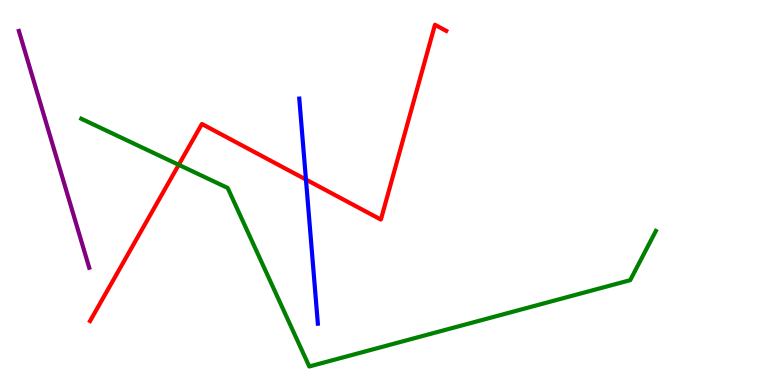[{'lines': ['blue', 'red'], 'intersections': [{'x': 3.95, 'y': 5.34}]}, {'lines': ['green', 'red'], 'intersections': [{'x': 2.31, 'y': 5.72}]}, {'lines': ['purple', 'red'], 'intersections': []}, {'lines': ['blue', 'green'], 'intersections': []}, {'lines': ['blue', 'purple'], 'intersections': []}, {'lines': ['green', 'purple'], 'intersections': []}]